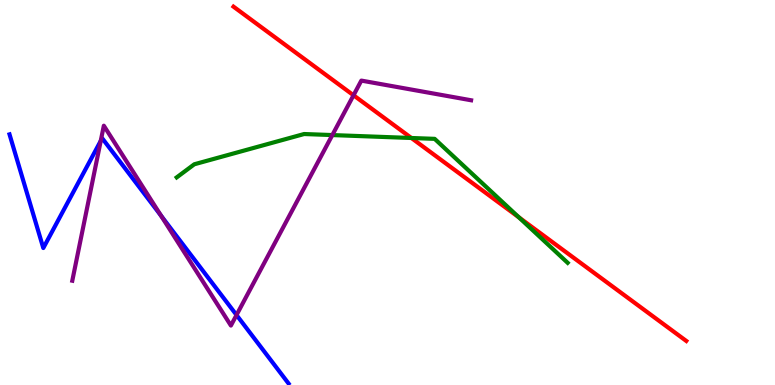[{'lines': ['blue', 'red'], 'intersections': []}, {'lines': ['green', 'red'], 'intersections': [{'x': 5.31, 'y': 6.42}, {'x': 6.7, 'y': 4.35}]}, {'lines': ['purple', 'red'], 'intersections': [{'x': 4.56, 'y': 7.53}]}, {'lines': ['blue', 'green'], 'intersections': []}, {'lines': ['blue', 'purple'], 'intersections': [{'x': 1.3, 'y': 6.34}, {'x': 2.08, 'y': 4.39}, {'x': 3.05, 'y': 1.82}]}, {'lines': ['green', 'purple'], 'intersections': [{'x': 4.29, 'y': 6.49}]}]